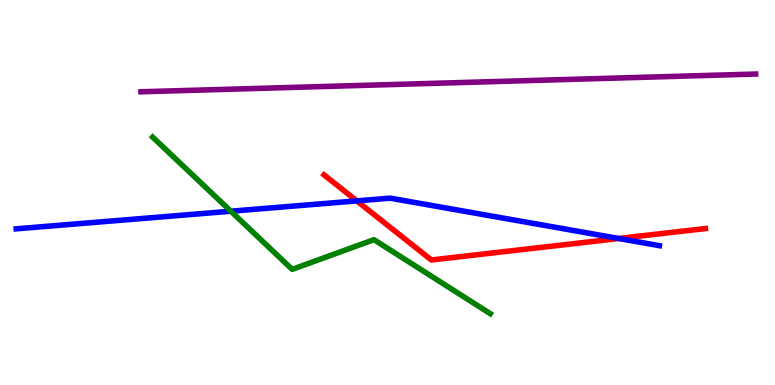[{'lines': ['blue', 'red'], 'intersections': [{'x': 4.6, 'y': 4.78}, {'x': 7.98, 'y': 3.81}]}, {'lines': ['green', 'red'], 'intersections': []}, {'lines': ['purple', 'red'], 'intersections': []}, {'lines': ['blue', 'green'], 'intersections': [{'x': 2.98, 'y': 4.51}]}, {'lines': ['blue', 'purple'], 'intersections': []}, {'lines': ['green', 'purple'], 'intersections': []}]